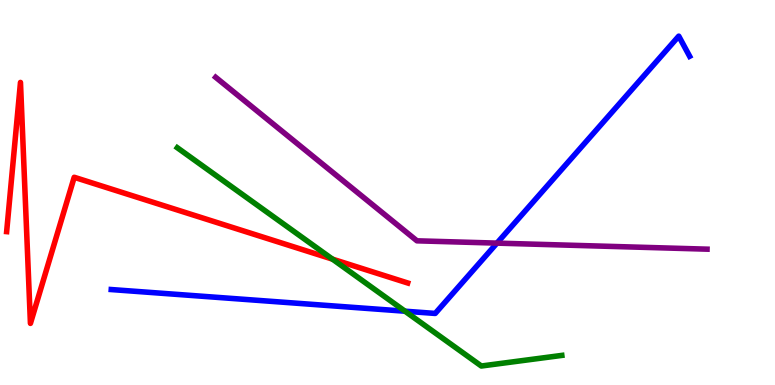[{'lines': ['blue', 'red'], 'intersections': []}, {'lines': ['green', 'red'], 'intersections': [{'x': 4.29, 'y': 3.27}]}, {'lines': ['purple', 'red'], 'intersections': []}, {'lines': ['blue', 'green'], 'intersections': [{'x': 5.23, 'y': 1.92}]}, {'lines': ['blue', 'purple'], 'intersections': [{'x': 6.41, 'y': 3.69}]}, {'lines': ['green', 'purple'], 'intersections': []}]